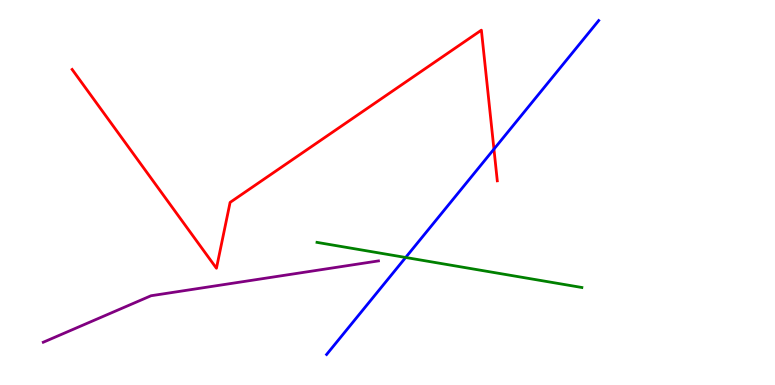[{'lines': ['blue', 'red'], 'intersections': [{'x': 6.37, 'y': 6.13}]}, {'lines': ['green', 'red'], 'intersections': []}, {'lines': ['purple', 'red'], 'intersections': []}, {'lines': ['blue', 'green'], 'intersections': [{'x': 5.23, 'y': 3.31}]}, {'lines': ['blue', 'purple'], 'intersections': []}, {'lines': ['green', 'purple'], 'intersections': []}]